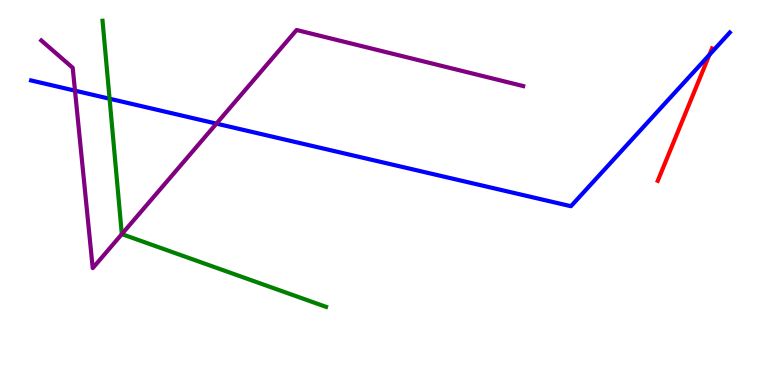[{'lines': ['blue', 'red'], 'intersections': [{'x': 9.15, 'y': 8.58}]}, {'lines': ['green', 'red'], 'intersections': []}, {'lines': ['purple', 'red'], 'intersections': []}, {'lines': ['blue', 'green'], 'intersections': [{'x': 1.41, 'y': 7.44}]}, {'lines': ['blue', 'purple'], 'intersections': [{'x': 0.968, 'y': 7.64}, {'x': 2.79, 'y': 6.79}]}, {'lines': ['green', 'purple'], 'intersections': [{'x': 1.57, 'y': 3.92}]}]